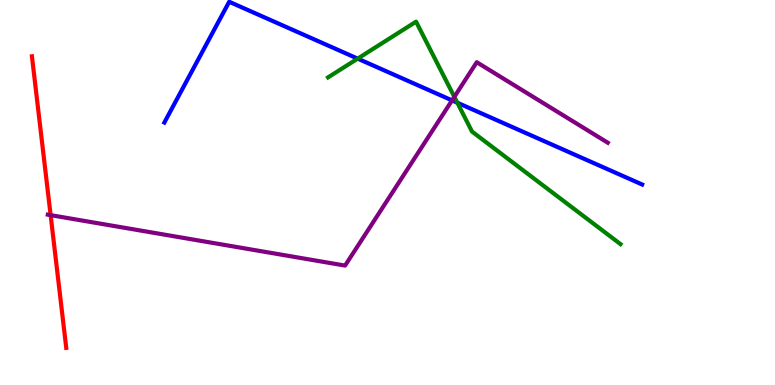[{'lines': ['blue', 'red'], 'intersections': []}, {'lines': ['green', 'red'], 'intersections': []}, {'lines': ['purple', 'red'], 'intersections': [{'x': 0.653, 'y': 4.41}]}, {'lines': ['blue', 'green'], 'intersections': [{'x': 4.62, 'y': 8.48}, {'x': 5.9, 'y': 7.33}]}, {'lines': ['blue', 'purple'], 'intersections': [{'x': 5.83, 'y': 7.39}]}, {'lines': ['green', 'purple'], 'intersections': [{'x': 5.86, 'y': 7.48}]}]